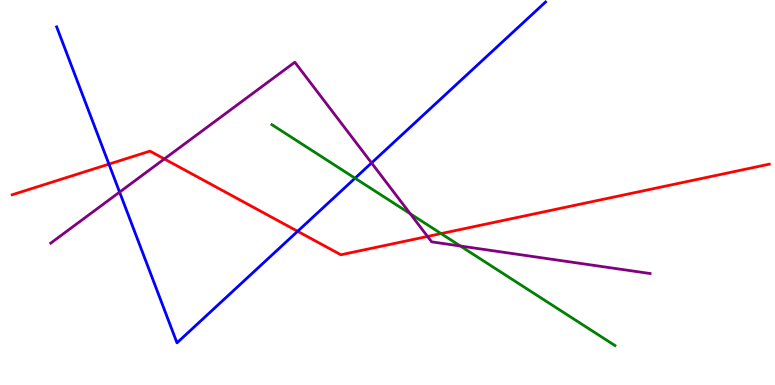[{'lines': ['blue', 'red'], 'intersections': [{'x': 1.41, 'y': 5.74}, {'x': 3.84, 'y': 3.99}]}, {'lines': ['green', 'red'], 'intersections': [{'x': 5.69, 'y': 3.93}]}, {'lines': ['purple', 'red'], 'intersections': [{'x': 2.12, 'y': 5.87}, {'x': 5.52, 'y': 3.86}]}, {'lines': ['blue', 'green'], 'intersections': [{'x': 4.58, 'y': 5.37}]}, {'lines': ['blue', 'purple'], 'intersections': [{'x': 1.54, 'y': 5.01}, {'x': 4.79, 'y': 5.77}]}, {'lines': ['green', 'purple'], 'intersections': [{'x': 5.29, 'y': 4.45}, {'x': 5.94, 'y': 3.61}]}]